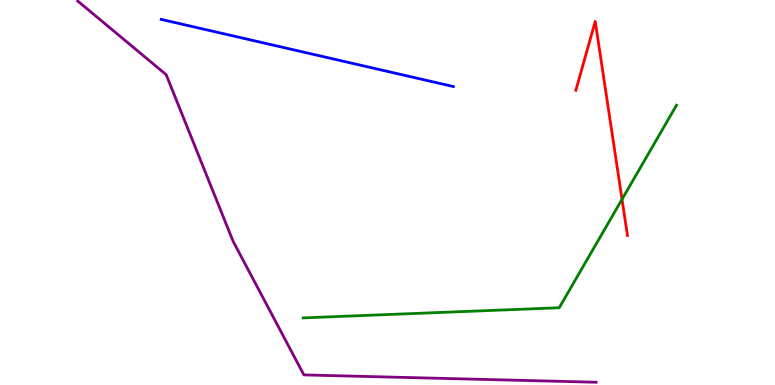[{'lines': ['blue', 'red'], 'intersections': []}, {'lines': ['green', 'red'], 'intersections': [{'x': 8.03, 'y': 4.82}]}, {'lines': ['purple', 'red'], 'intersections': []}, {'lines': ['blue', 'green'], 'intersections': []}, {'lines': ['blue', 'purple'], 'intersections': []}, {'lines': ['green', 'purple'], 'intersections': []}]